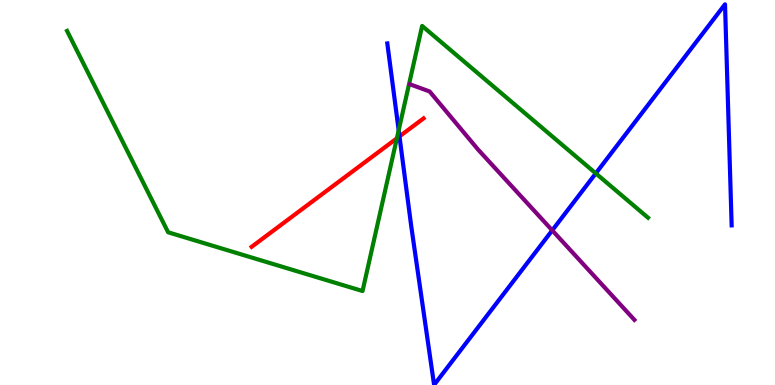[{'lines': ['blue', 'red'], 'intersections': [{'x': 5.15, 'y': 6.46}]}, {'lines': ['green', 'red'], 'intersections': [{'x': 5.12, 'y': 6.41}]}, {'lines': ['purple', 'red'], 'intersections': []}, {'lines': ['blue', 'green'], 'intersections': [{'x': 5.14, 'y': 6.62}, {'x': 7.69, 'y': 5.5}]}, {'lines': ['blue', 'purple'], 'intersections': [{'x': 7.13, 'y': 4.02}]}, {'lines': ['green', 'purple'], 'intersections': []}]